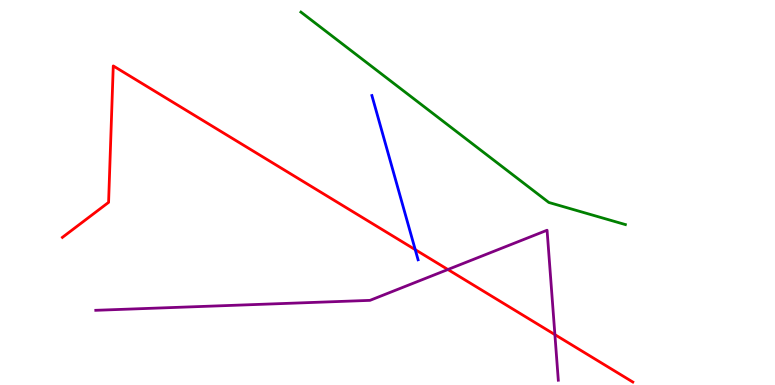[{'lines': ['blue', 'red'], 'intersections': [{'x': 5.36, 'y': 3.52}]}, {'lines': ['green', 'red'], 'intersections': []}, {'lines': ['purple', 'red'], 'intersections': [{'x': 5.78, 'y': 3.0}, {'x': 7.16, 'y': 1.31}]}, {'lines': ['blue', 'green'], 'intersections': []}, {'lines': ['blue', 'purple'], 'intersections': []}, {'lines': ['green', 'purple'], 'intersections': []}]